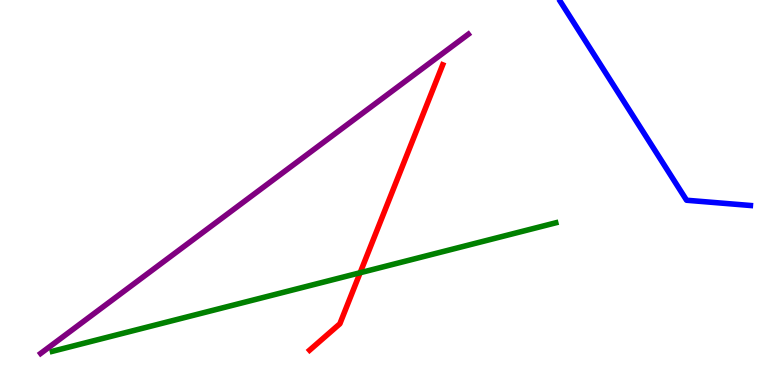[{'lines': ['blue', 'red'], 'intersections': []}, {'lines': ['green', 'red'], 'intersections': [{'x': 4.65, 'y': 2.92}]}, {'lines': ['purple', 'red'], 'intersections': []}, {'lines': ['blue', 'green'], 'intersections': []}, {'lines': ['blue', 'purple'], 'intersections': []}, {'lines': ['green', 'purple'], 'intersections': []}]